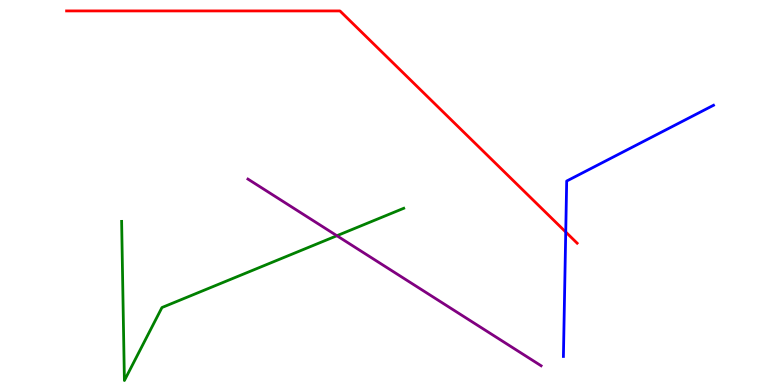[{'lines': ['blue', 'red'], 'intersections': [{'x': 7.3, 'y': 3.97}]}, {'lines': ['green', 'red'], 'intersections': []}, {'lines': ['purple', 'red'], 'intersections': []}, {'lines': ['blue', 'green'], 'intersections': []}, {'lines': ['blue', 'purple'], 'intersections': []}, {'lines': ['green', 'purple'], 'intersections': [{'x': 4.35, 'y': 3.88}]}]